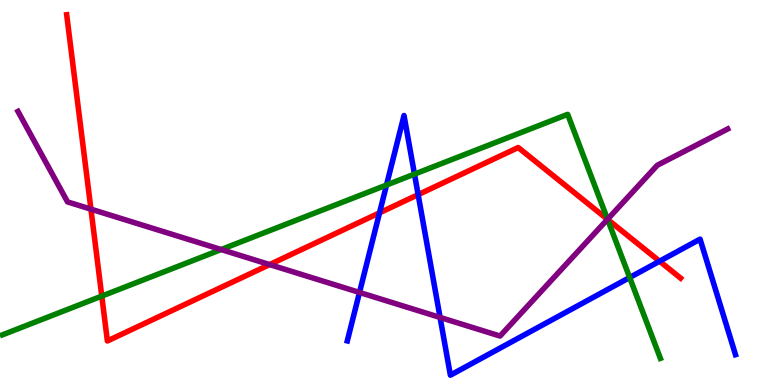[{'lines': ['blue', 'red'], 'intersections': [{'x': 4.9, 'y': 4.47}, {'x': 5.4, 'y': 4.94}, {'x': 8.51, 'y': 3.22}]}, {'lines': ['green', 'red'], 'intersections': [{'x': 1.31, 'y': 2.31}, {'x': 7.84, 'y': 4.3}]}, {'lines': ['purple', 'red'], 'intersections': [{'x': 1.17, 'y': 4.57}, {'x': 3.48, 'y': 3.13}, {'x': 7.84, 'y': 4.3}]}, {'lines': ['blue', 'green'], 'intersections': [{'x': 4.99, 'y': 5.19}, {'x': 5.35, 'y': 5.48}, {'x': 8.12, 'y': 2.79}]}, {'lines': ['blue', 'purple'], 'intersections': [{'x': 4.64, 'y': 2.4}, {'x': 5.68, 'y': 1.75}]}, {'lines': ['green', 'purple'], 'intersections': [{'x': 2.85, 'y': 3.52}, {'x': 7.84, 'y': 4.3}]}]